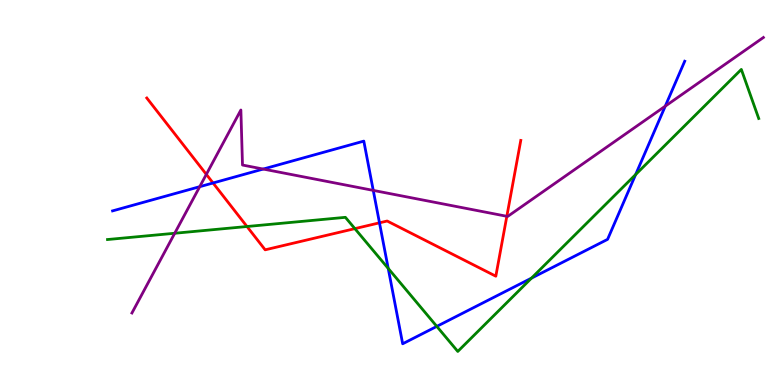[{'lines': ['blue', 'red'], 'intersections': [{'x': 2.75, 'y': 5.25}, {'x': 4.9, 'y': 4.21}]}, {'lines': ['green', 'red'], 'intersections': [{'x': 3.19, 'y': 4.12}, {'x': 4.58, 'y': 4.06}]}, {'lines': ['purple', 'red'], 'intersections': [{'x': 2.66, 'y': 5.47}, {'x': 6.54, 'y': 4.38}]}, {'lines': ['blue', 'green'], 'intersections': [{'x': 5.01, 'y': 3.03}, {'x': 5.64, 'y': 1.52}, {'x': 6.86, 'y': 2.78}, {'x': 8.2, 'y': 5.47}]}, {'lines': ['blue', 'purple'], 'intersections': [{'x': 2.58, 'y': 5.15}, {'x': 3.4, 'y': 5.61}, {'x': 4.82, 'y': 5.05}, {'x': 8.58, 'y': 7.24}]}, {'lines': ['green', 'purple'], 'intersections': [{'x': 2.25, 'y': 3.94}]}]